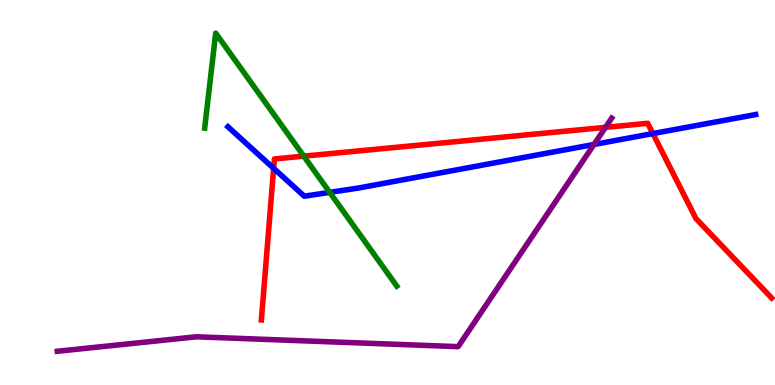[{'lines': ['blue', 'red'], 'intersections': [{'x': 3.53, 'y': 5.63}, {'x': 8.42, 'y': 6.53}]}, {'lines': ['green', 'red'], 'intersections': [{'x': 3.92, 'y': 5.94}]}, {'lines': ['purple', 'red'], 'intersections': [{'x': 7.81, 'y': 6.69}]}, {'lines': ['blue', 'green'], 'intersections': [{'x': 4.25, 'y': 5.0}]}, {'lines': ['blue', 'purple'], 'intersections': [{'x': 7.66, 'y': 6.25}]}, {'lines': ['green', 'purple'], 'intersections': []}]